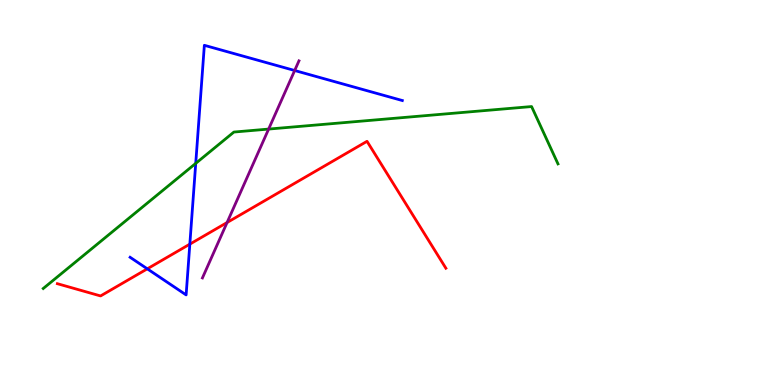[{'lines': ['blue', 'red'], 'intersections': [{'x': 1.9, 'y': 3.02}, {'x': 2.45, 'y': 3.66}]}, {'lines': ['green', 'red'], 'intersections': []}, {'lines': ['purple', 'red'], 'intersections': [{'x': 2.93, 'y': 4.22}]}, {'lines': ['blue', 'green'], 'intersections': [{'x': 2.53, 'y': 5.76}]}, {'lines': ['blue', 'purple'], 'intersections': [{'x': 3.8, 'y': 8.17}]}, {'lines': ['green', 'purple'], 'intersections': [{'x': 3.47, 'y': 6.65}]}]